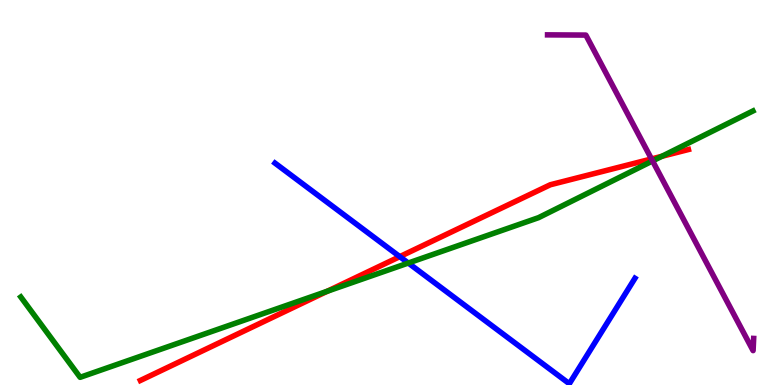[{'lines': ['blue', 'red'], 'intersections': [{'x': 5.16, 'y': 3.33}]}, {'lines': ['green', 'red'], 'intersections': [{'x': 4.22, 'y': 2.44}, {'x': 8.54, 'y': 5.94}]}, {'lines': ['purple', 'red'], 'intersections': [{'x': 8.41, 'y': 5.87}]}, {'lines': ['blue', 'green'], 'intersections': [{'x': 5.27, 'y': 3.17}]}, {'lines': ['blue', 'purple'], 'intersections': []}, {'lines': ['green', 'purple'], 'intersections': [{'x': 8.42, 'y': 5.82}]}]